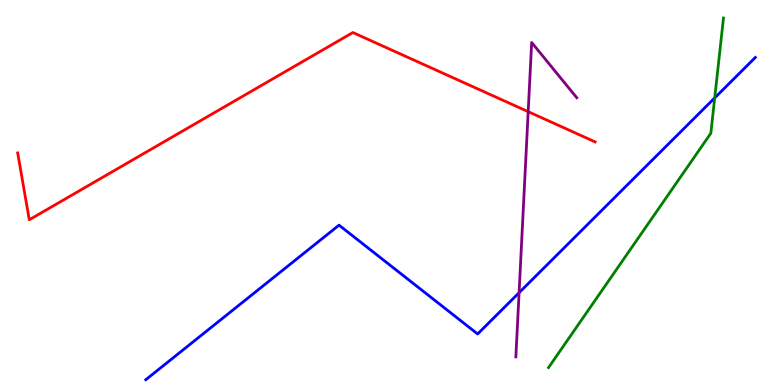[{'lines': ['blue', 'red'], 'intersections': []}, {'lines': ['green', 'red'], 'intersections': []}, {'lines': ['purple', 'red'], 'intersections': [{'x': 6.82, 'y': 7.1}]}, {'lines': ['blue', 'green'], 'intersections': [{'x': 9.22, 'y': 7.46}]}, {'lines': ['blue', 'purple'], 'intersections': [{'x': 6.7, 'y': 2.4}]}, {'lines': ['green', 'purple'], 'intersections': []}]